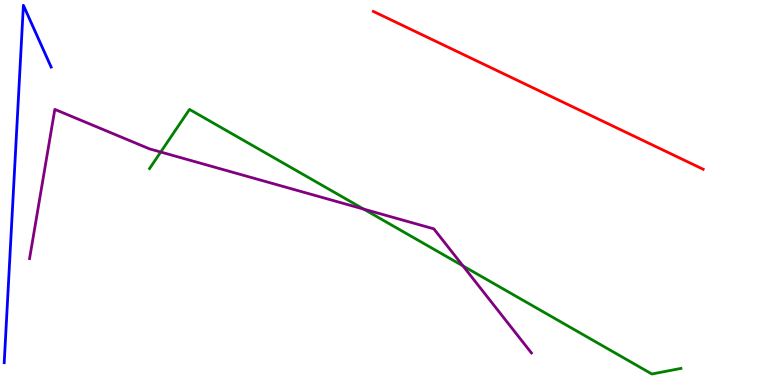[{'lines': ['blue', 'red'], 'intersections': []}, {'lines': ['green', 'red'], 'intersections': []}, {'lines': ['purple', 'red'], 'intersections': []}, {'lines': ['blue', 'green'], 'intersections': []}, {'lines': ['blue', 'purple'], 'intersections': []}, {'lines': ['green', 'purple'], 'intersections': [{'x': 2.07, 'y': 6.05}, {'x': 4.69, 'y': 4.57}, {'x': 5.97, 'y': 3.09}]}]